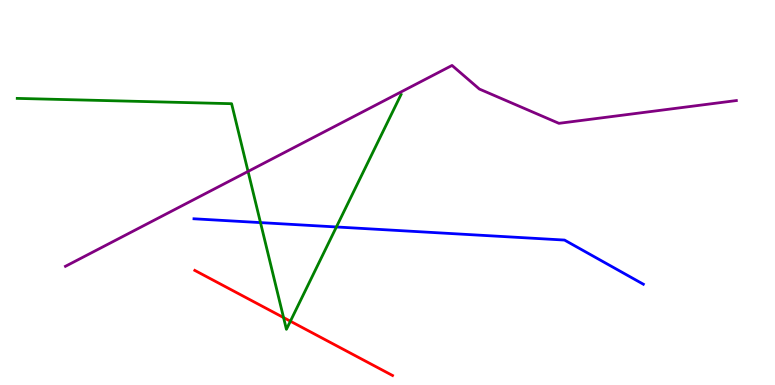[{'lines': ['blue', 'red'], 'intersections': []}, {'lines': ['green', 'red'], 'intersections': [{'x': 3.66, 'y': 1.75}, {'x': 3.75, 'y': 1.66}]}, {'lines': ['purple', 'red'], 'intersections': []}, {'lines': ['blue', 'green'], 'intersections': [{'x': 3.36, 'y': 4.22}, {'x': 4.34, 'y': 4.1}]}, {'lines': ['blue', 'purple'], 'intersections': []}, {'lines': ['green', 'purple'], 'intersections': [{'x': 3.2, 'y': 5.55}]}]